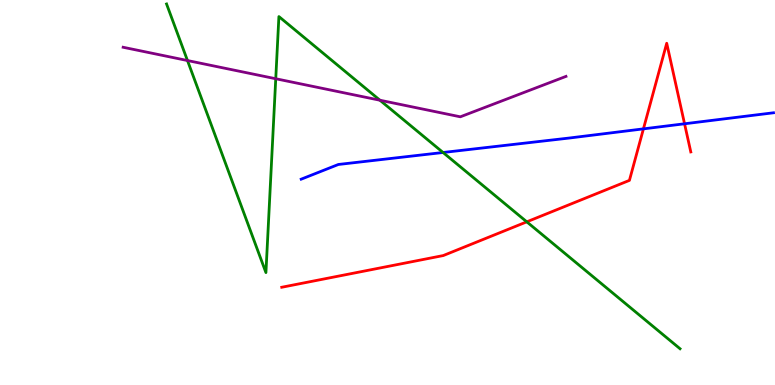[{'lines': ['blue', 'red'], 'intersections': [{'x': 8.3, 'y': 6.65}, {'x': 8.83, 'y': 6.78}]}, {'lines': ['green', 'red'], 'intersections': [{'x': 6.8, 'y': 4.24}]}, {'lines': ['purple', 'red'], 'intersections': []}, {'lines': ['blue', 'green'], 'intersections': [{'x': 5.72, 'y': 6.04}]}, {'lines': ['blue', 'purple'], 'intersections': []}, {'lines': ['green', 'purple'], 'intersections': [{'x': 2.42, 'y': 8.43}, {'x': 3.56, 'y': 7.95}, {'x': 4.9, 'y': 7.4}]}]